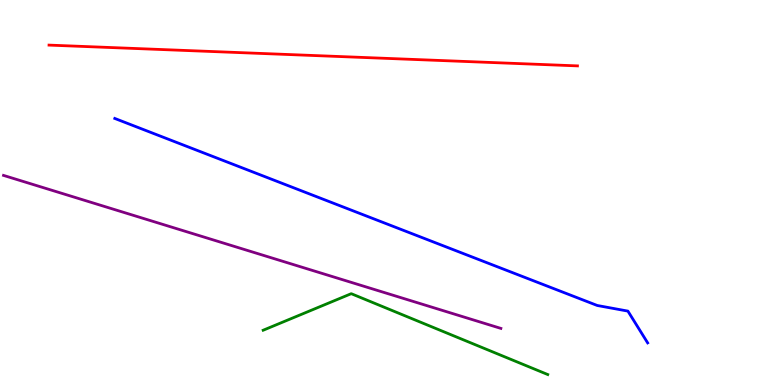[{'lines': ['blue', 'red'], 'intersections': []}, {'lines': ['green', 'red'], 'intersections': []}, {'lines': ['purple', 'red'], 'intersections': []}, {'lines': ['blue', 'green'], 'intersections': []}, {'lines': ['blue', 'purple'], 'intersections': []}, {'lines': ['green', 'purple'], 'intersections': []}]